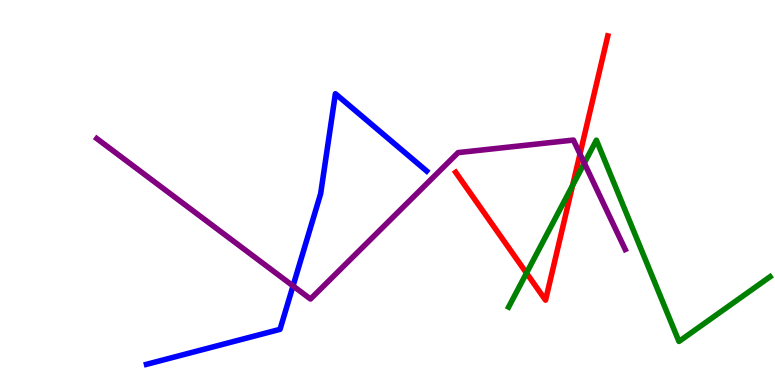[{'lines': ['blue', 'red'], 'intersections': []}, {'lines': ['green', 'red'], 'intersections': [{'x': 6.79, 'y': 2.91}, {'x': 7.39, 'y': 5.18}]}, {'lines': ['purple', 'red'], 'intersections': [{'x': 7.48, 'y': 6.0}]}, {'lines': ['blue', 'green'], 'intersections': []}, {'lines': ['blue', 'purple'], 'intersections': [{'x': 3.78, 'y': 2.57}]}, {'lines': ['green', 'purple'], 'intersections': [{'x': 7.54, 'y': 5.76}]}]